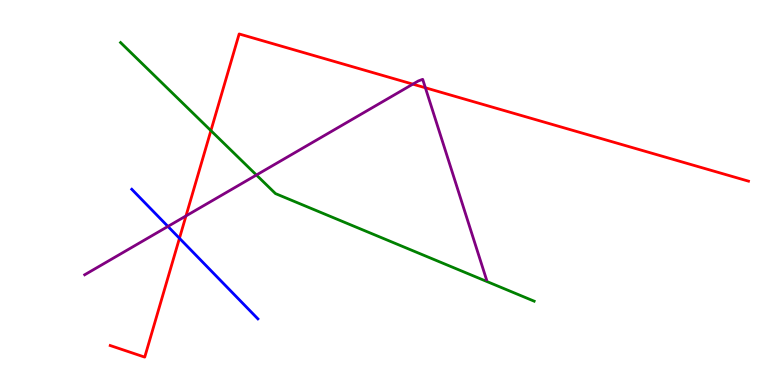[{'lines': ['blue', 'red'], 'intersections': [{'x': 2.32, 'y': 3.81}]}, {'lines': ['green', 'red'], 'intersections': [{'x': 2.72, 'y': 6.61}]}, {'lines': ['purple', 'red'], 'intersections': [{'x': 2.4, 'y': 4.39}, {'x': 5.33, 'y': 7.81}, {'x': 5.49, 'y': 7.72}]}, {'lines': ['blue', 'green'], 'intersections': []}, {'lines': ['blue', 'purple'], 'intersections': [{'x': 2.17, 'y': 4.12}]}, {'lines': ['green', 'purple'], 'intersections': [{'x': 3.31, 'y': 5.45}]}]